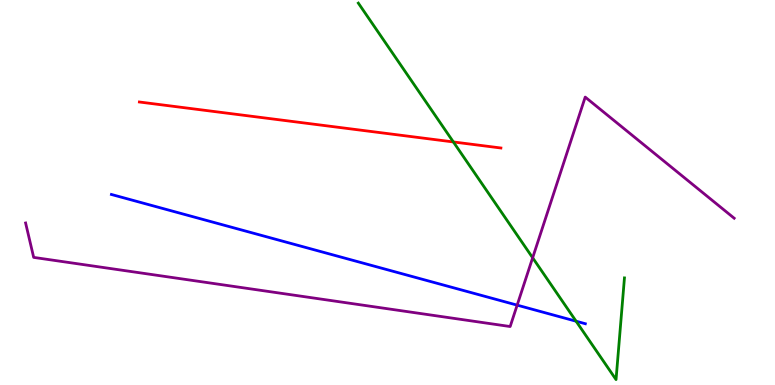[{'lines': ['blue', 'red'], 'intersections': []}, {'lines': ['green', 'red'], 'intersections': [{'x': 5.85, 'y': 6.31}]}, {'lines': ['purple', 'red'], 'intersections': []}, {'lines': ['blue', 'green'], 'intersections': [{'x': 7.43, 'y': 1.66}]}, {'lines': ['blue', 'purple'], 'intersections': [{'x': 6.67, 'y': 2.07}]}, {'lines': ['green', 'purple'], 'intersections': [{'x': 6.87, 'y': 3.3}]}]